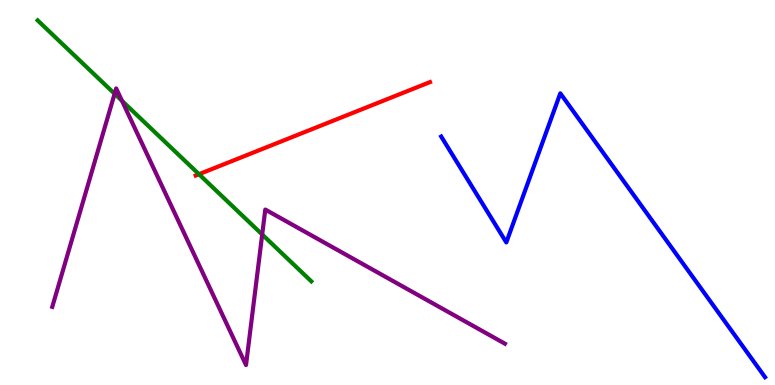[{'lines': ['blue', 'red'], 'intersections': []}, {'lines': ['green', 'red'], 'intersections': [{'x': 2.57, 'y': 5.48}]}, {'lines': ['purple', 'red'], 'intersections': []}, {'lines': ['blue', 'green'], 'intersections': []}, {'lines': ['blue', 'purple'], 'intersections': []}, {'lines': ['green', 'purple'], 'intersections': [{'x': 1.48, 'y': 7.56}, {'x': 1.57, 'y': 7.38}, {'x': 3.38, 'y': 3.91}]}]